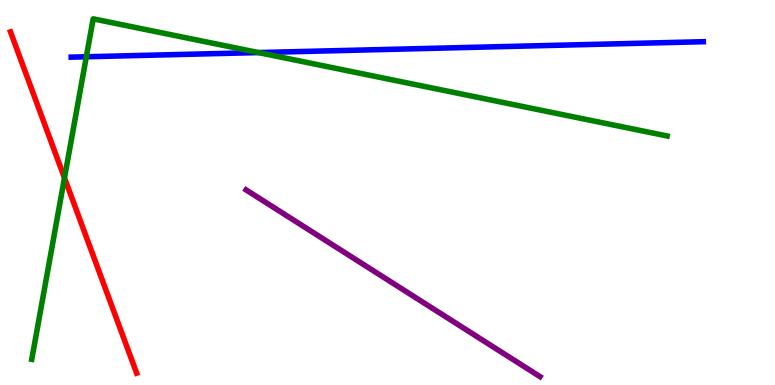[{'lines': ['blue', 'red'], 'intersections': []}, {'lines': ['green', 'red'], 'intersections': [{'x': 0.832, 'y': 5.38}]}, {'lines': ['purple', 'red'], 'intersections': []}, {'lines': ['blue', 'green'], 'intersections': [{'x': 1.11, 'y': 8.53}, {'x': 3.33, 'y': 8.63}]}, {'lines': ['blue', 'purple'], 'intersections': []}, {'lines': ['green', 'purple'], 'intersections': []}]